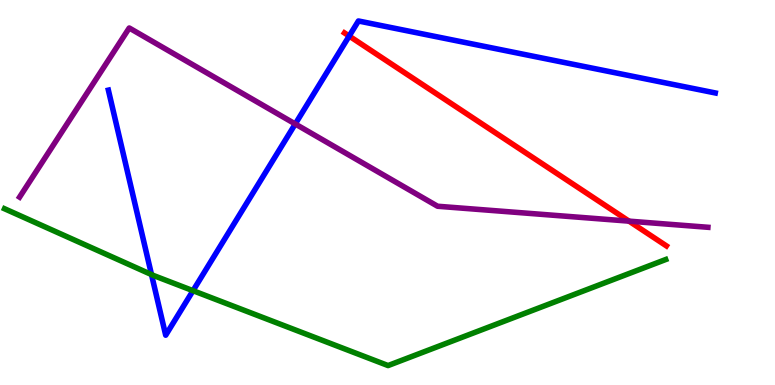[{'lines': ['blue', 'red'], 'intersections': [{'x': 4.51, 'y': 9.06}]}, {'lines': ['green', 'red'], 'intersections': []}, {'lines': ['purple', 'red'], 'intersections': [{'x': 8.12, 'y': 4.26}]}, {'lines': ['blue', 'green'], 'intersections': [{'x': 1.95, 'y': 2.87}, {'x': 2.49, 'y': 2.45}]}, {'lines': ['blue', 'purple'], 'intersections': [{'x': 3.81, 'y': 6.78}]}, {'lines': ['green', 'purple'], 'intersections': []}]